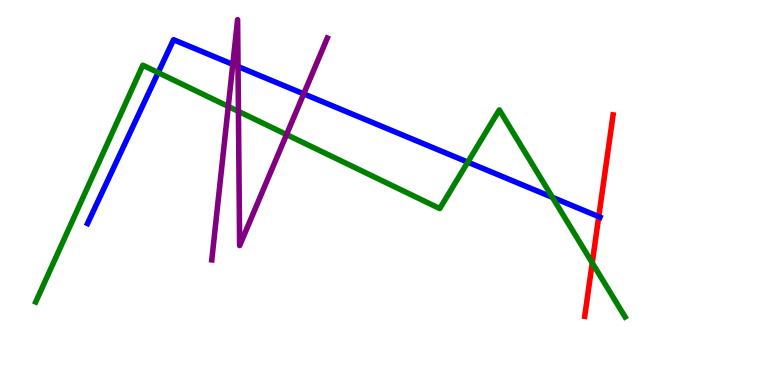[{'lines': ['blue', 'red'], 'intersections': [{'x': 7.73, 'y': 4.37}]}, {'lines': ['green', 'red'], 'intersections': [{'x': 7.64, 'y': 3.17}]}, {'lines': ['purple', 'red'], 'intersections': []}, {'lines': ['blue', 'green'], 'intersections': [{'x': 2.04, 'y': 8.11}, {'x': 6.04, 'y': 5.79}, {'x': 7.13, 'y': 4.87}]}, {'lines': ['blue', 'purple'], 'intersections': [{'x': 3.0, 'y': 8.33}, {'x': 3.07, 'y': 8.27}, {'x': 3.92, 'y': 7.56}]}, {'lines': ['green', 'purple'], 'intersections': [{'x': 2.95, 'y': 7.23}, {'x': 3.08, 'y': 7.11}, {'x': 3.7, 'y': 6.5}]}]